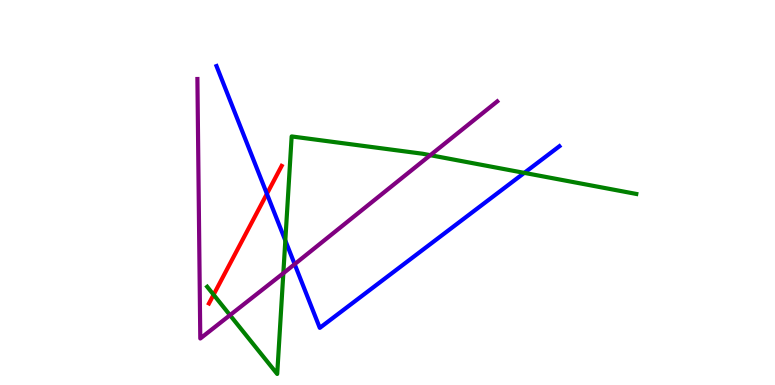[{'lines': ['blue', 'red'], 'intersections': [{'x': 3.44, 'y': 4.97}]}, {'lines': ['green', 'red'], 'intersections': [{'x': 2.76, 'y': 2.35}]}, {'lines': ['purple', 'red'], 'intersections': []}, {'lines': ['blue', 'green'], 'intersections': [{'x': 3.68, 'y': 3.75}, {'x': 6.77, 'y': 5.51}]}, {'lines': ['blue', 'purple'], 'intersections': [{'x': 3.8, 'y': 3.14}]}, {'lines': ['green', 'purple'], 'intersections': [{'x': 2.97, 'y': 1.81}, {'x': 3.66, 'y': 2.9}, {'x': 5.55, 'y': 5.97}]}]